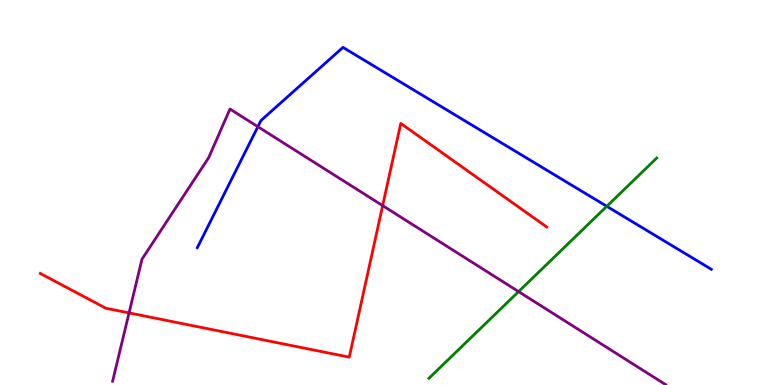[{'lines': ['blue', 'red'], 'intersections': []}, {'lines': ['green', 'red'], 'intersections': []}, {'lines': ['purple', 'red'], 'intersections': [{'x': 1.67, 'y': 1.87}, {'x': 4.94, 'y': 4.66}]}, {'lines': ['blue', 'green'], 'intersections': [{'x': 7.83, 'y': 4.64}]}, {'lines': ['blue', 'purple'], 'intersections': [{'x': 3.33, 'y': 6.71}]}, {'lines': ['green', 'purple'], 'intersections': [{'x': 6.69, 'y': 2.43}]}]